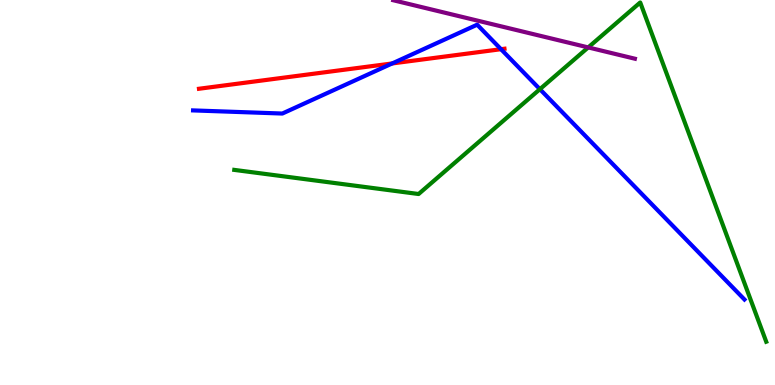[{'lines': ['blue', 'red'], 'intersections': [{'x': 5.06, 'y': 8.35}, {'x': 6.46, 'y': 8.72}]}, {'lines': ['green', 'red'], 'intersections': []}, {'lines': ['purple', 'red'], 'intersections': []}, {'lines': ['blue', 'green'], 'intersections': [{'x': 6.97, 'y': 7.68}]}, {'lines': ['blue', 'purple'], 'intersections': []}, {'lines': ['green', 'purple'], 'intersections': [{'x': 7.59, 'y': 8.77}]}]